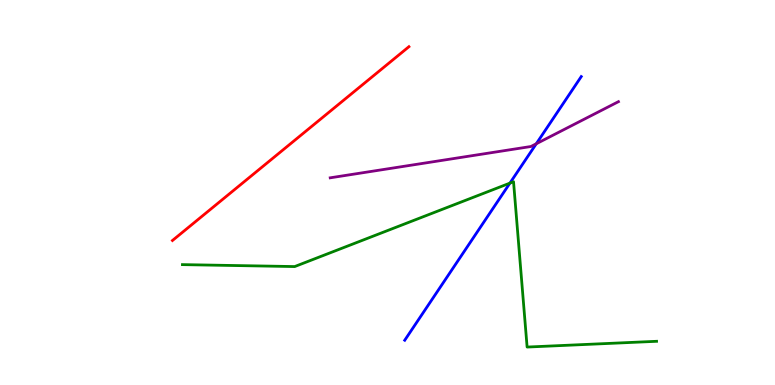[{'lines': ['blue', 'red'], 'intersections': []}, {'lines': ['green', 'red'], 'intersections': []}, {'lines': ['purple', 'red'], 'intersections': []}, {'lines': ['blue', 'green'], 'intersections': [{'x': 6.58, 'y': 5.24}]}, {'lines': ['blue', 'purple'], 'intersections': [{'x': 6.92, 'y': 6.27}]}, {'lines': ['green', 'purple'], 'intersections': []}]